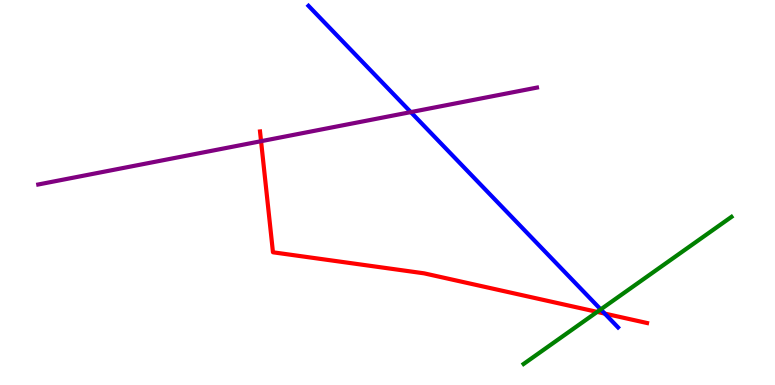[{'lines': ['blue', 'red'], 'intersections': [{'x': 7.8, 'y': 1.85}]}, {'lines': ['green', 'red'], 'intersections': [{'x': 7.71, 'y': 1.9}]}, {'lines': ['purple', 'red'], 'intersections': [{'x': 3.37, 'y': 6.33}]}, {'lines': ['blue', 'green'], 'intersections': [{'x': 7.75, 'y': 1.96}]}, {'lines': ['blue', 'purple'], 'intersections': [{'x': 5.3, 'y': 7.09}]}, {'lines': ['green', 'purple'], 'intersections': []}]